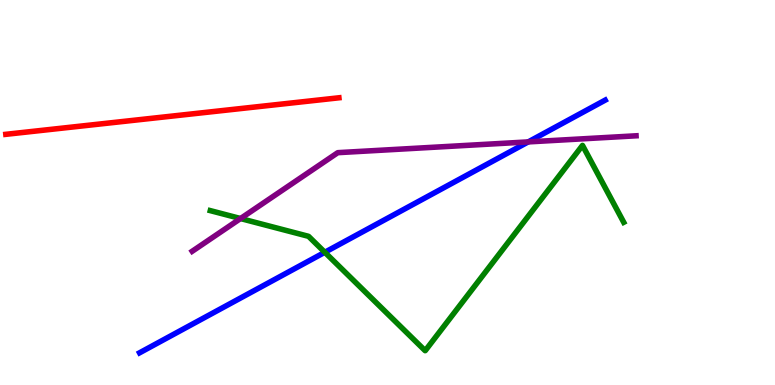[{'lines': ['blue', 'red'], 'intersections': []}, {'lines': ['green', 'red'], 'intersections': []}, {'lines': ['purple', 'red'], 'intersections': []}, {'lines': ['blue', 'green'], 'intersections': [{'x': 4.19, 'y': 3.45}]}, {'lines': ['blue', 'purple'], 'intersections': [{'x': 6.82, 'y': 6.31}]}, {'lines': ['green', 'purple'], 'intersections': [{'x': 3.1, 'y': 4.32}]}]